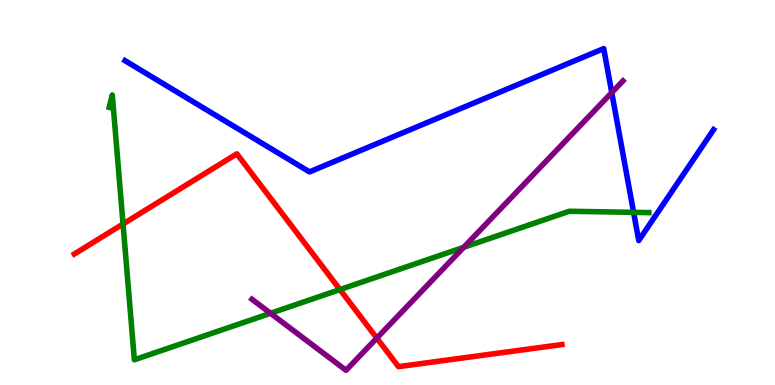[{'lines': ['blue', 'red'], 'intersections': []}, {'lines': ['green', 'red'], 'intersections': [{'x': 1.59, 'y': 4.18}, {'x': 4.39, 'y': 2.48}]}, {'lines': ['purple', 'red'], 'intersections': [{'x': 4.86, 'y': 1.22}]}, {'lines': ['blue', 'green'], 'intersections': [{'x': 8.18, 'y': 4.48}]}, {'lines': ['blue', 'purple'], 'intersections': [{'x': 7.89, 'y': 7.59}]}, {'lines': ['green', 'purple'], 'intersections': [{'x': 3.49, 'y': 1.86}, {'x': 5.98, 'y': 3.58}]}]